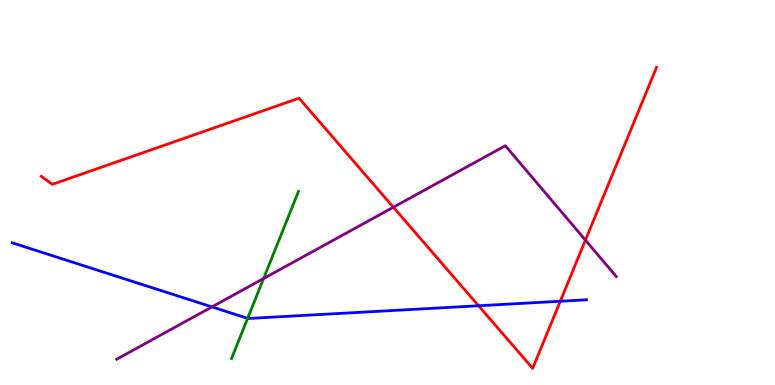[{'lines': ['blue', 'red'], 'intersections': [{'x': 6.17, 'y': 2.06}, {'x': 7.23, 'y': 2.18}]}, {'lines': ['green', 'red'], 'intersections': []}, {'lines': ['purple', 'red'], 'intersections': [{'x': 5.08, 'y': 4.62}, {'x': 7.55, 'y': 3.76}]}, {'lines': ['blue', 'green'], 'intersections': [{'x': 3.2, 'y': 1.73}]}, {'lines': ['blue', 'purple'], 'intersections': [{'x': 2.73, 'y': 2.03}]}, {'lines': ['green', 'purple'], 'intersections': [{'x': 3.4, 'y': 2.77}]}]